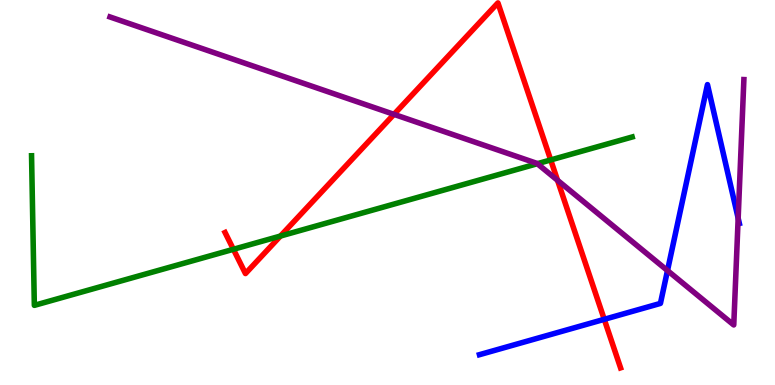[{'lines': ['blue', 'red'], 'intersections': [{'x': 7.8, 'y': 1.71}]}, {'lines': ['green', 'red'], 'intersections': [{'x': 3.01, 'y': 3.52}, {'x': 3.62, 'y': 3.87}, {'x': 7.11, 'y': 5.85}]}, {'lines': ['purple', 'red'], 'intersections': [{'x': 5.08, 'y': 7.03}, {'x': 7.19, 'y': 5.32}]}, {'lines': ['blue', 'green'], 'intersections': []}, {'lines': ['blue', 'purple'], 'intersections': [{'x': 8.61, 'y': 2.97}, {'x': 9.52, 'y': 4.33}]}, {'lines': ['green', 'purple'], 'intersections': [{'x': 6.93, 'y': 5.75}]}]